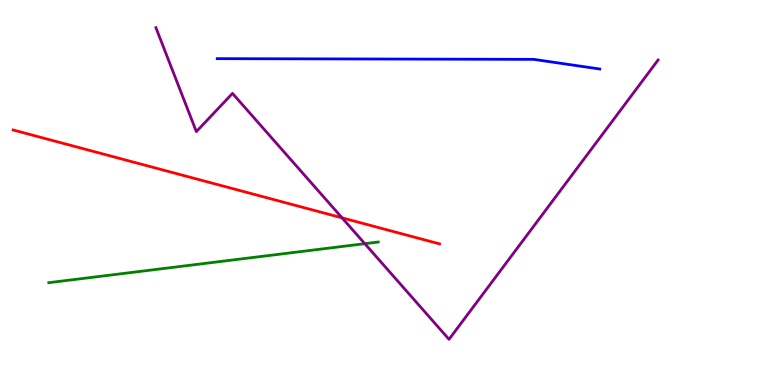[{'lines': ['blue', 'red'], 'intersections': []}, {'lines': ['green', 'red'], 'intersections': []}, {'lines': ['purple', 'red'], 'intersections': [{'x': 4.41, 'y': 4.34}]}, {'lines': ['blue', 'green'], 'intersections': []}, {'lines': ['blue', 'purple'], 'intersections': []}, {'lines': ['green', 'purple'], 'intersections': [{'x': 4.71, 'y': 3.67}]}]